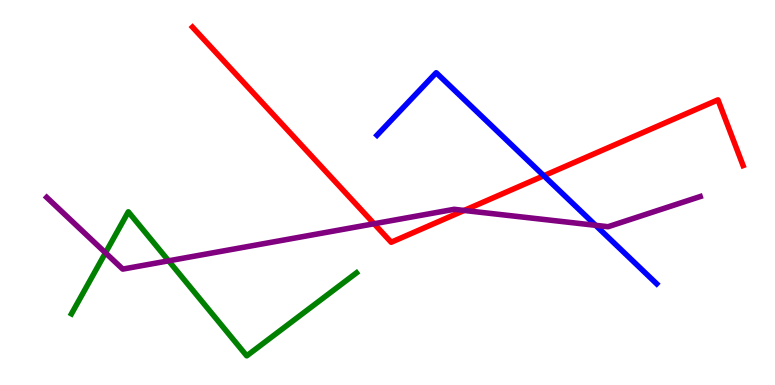[{'lines': ['blue', 'red'], 'intersections': [{'x': 7.02, 'y': 5.44}]}, {'lines': ['green', 'red'], 'intersections': []}, {'lines': ['purple', 'red'], 'intersections': [{'x': 4.83, 'y': 4.19}, {'x': 5.99, 'y': 4.53}]}, {'lines': ['blue', 'green'], 'intersections': []}, {'lines': ['blue', 'purple'], 'intersections': [{'x': 7.69, 'y': 4.15}]}, {'lines': ['green', 'purple'], 'intersections': [{'x': 1.36, 'y': 3.43}, {'x': 2.18, 'y': 3.23}]}]